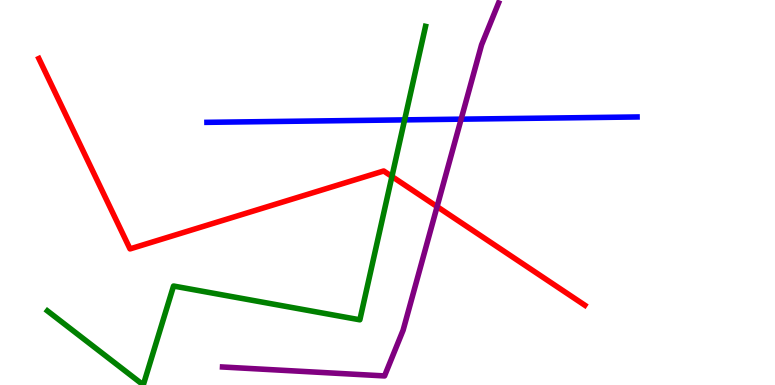[{'lines': ['blue', 'red'], 'intersections': []}, {'lines': ['green', 'red'], 'intersections': [{'x': 5.06, 'y': 5.42}]}, {'lines': ['purple', 'red'], 'intersections': [{'x': 5.64, 'y': 4.63}]}, {'lines': ['blue', 'green'], 'intersections': [{'x': 5.22, 'y': 6.89}]}, {'lines': ['blue', 'purple'], 'intersections': [{'x': 5.95, 'y': 6.9}]}, {'lines': ['green', 'purple'], 'intersections': []}]